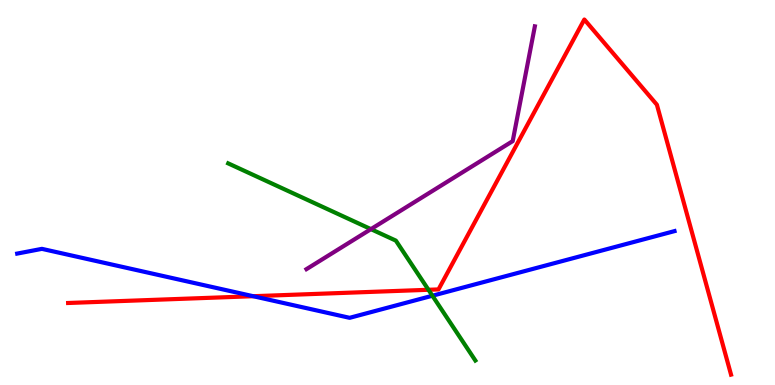[{'lines': ['blue', 'red'], 'intersections': [{'x': 3.27, 'y': 2.31}]}, {'lines': ['green', 'red'], 'intersections': [{'x': 5.53, 'y': 2.47}]}, {'lines': ['purple', 'red'], 'intersections': []}, {'lines': ['blue', 'green'], 'intersections': [{'x': 5.58, 'y': 2.32}]}, {'lines': ['blue', 'purple'], 'intersections': []}, {'lines': ['green', 'purple'], 'intersections': [{'x': 4.79, 'y': 4.05}]}]